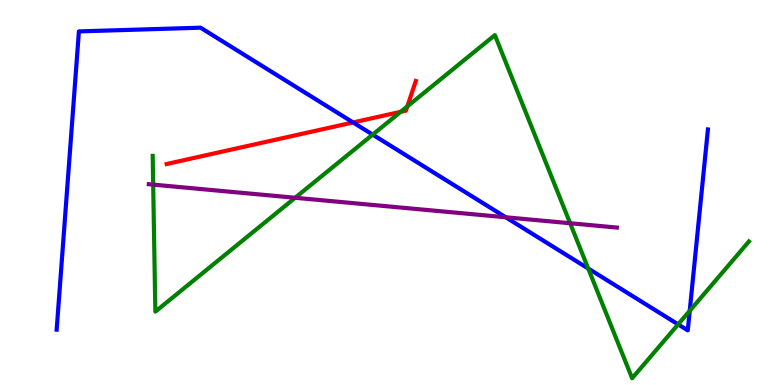[{'lines': ['blue', 'red'], 'intersections': [{'x': 4.56, 'y': 6.82}]}, {'lines': ['green', 'red'], 'intersections': [{'x': 5.17, 'y': 7.1}, {'x': 5.26, 'y': 7.24}]}, {'lines': ['purple', 'red'], 'intersections': []}, {'lines': ['blue', 'green'], 'intersections': [{'x': 4.81, 'y': 6.5}, {'x': 7.59, 'y': 3.03}, {'x': 8.75, 'y': 1.57}, {'x': 8.9, 'y': 1.93}]}, {'lines': ['blue', 'purple'], 'intersections': [{'x': 6.53, 'y': 4.36}]}, {'lines': ['green', 'purple'], 'intersections': [{'x': 1.98, 'y': 5.2}, {'x': 3.81, 'y': 4.86}, {'x': 7.36, 'y': 4.2}]}]